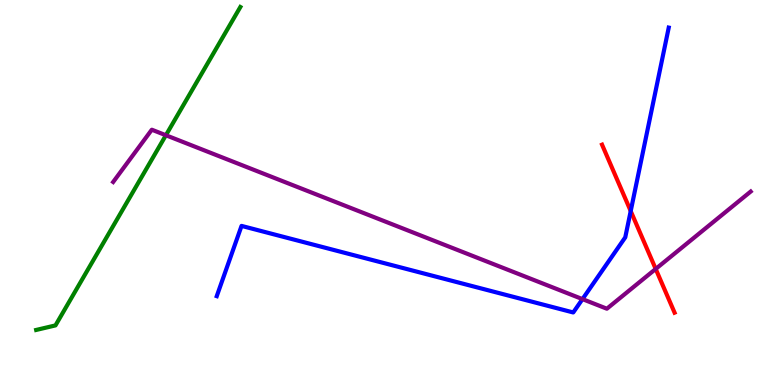[{'lines': ['blue', 'red'], 'intersections': [{'x': 8.14, 'y': 4.52}]}, {'lines': ['green', 'red'], 'intersections': []}, {'lines': ['purple', 'red'], 'intersections': [{'x': 8.46, 'y': 3.01}]}, {'lines': ['blue', 'green'], 'intersections': []}, {'lines': ['blue', 'purple'], 'intersections': [{'x': 7.52, 'y': 2.23}]}, {'lines': ['green', 'purple'], 'intersections': [{'x': 2.14, 'y': 6.49}]}]